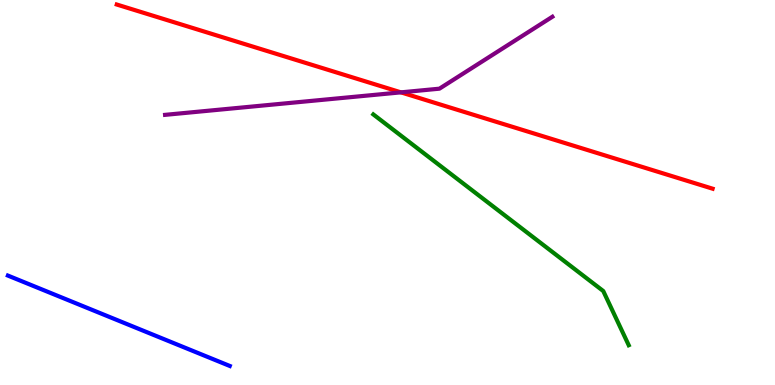[{'lines': ['blue', 'red'], 'intersections': []}, {'lines': ['green', 'red'], 'intersections': []}, {'lines': ['purple', 'red'], 'intersections': [{'x': 5.17, 'y': 7.6}]}, {'lines': ['blue', 'green'], 'intersections': []}, {'lines': ['blue', 'purple'], 'intersections': []}, {'lines': ['green', 'purple'], 'intersections': []}]